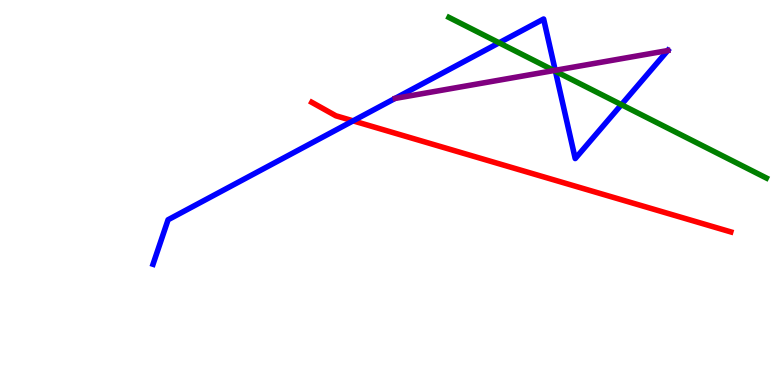[{'lines': ['blue', 'red'], 'intersections': [{'x': 4.56, 'y': 6.86}]}, {'lines': ['green', 'red'], 'intersections': []}, {'lines': ['purple', 'red'], 'intersections': []}, {'lines': ['blue', 'green'], 'intersections': [{'x': 6.44, 'y': 8.89}, {'x': 7.17, 'y': 8.15}, {'x': 8.02, 'y': 7.28}]}, {'lines': ['blue', 'purple'], 'intersections': [{'x': 7.16, 'y': 8.17}, {'x': 8.62, 'y': 8.69}]}, {'lines': ['green', 'purple'], 'intersections': [{'x': 7.15, 'y': 8.17}]}]